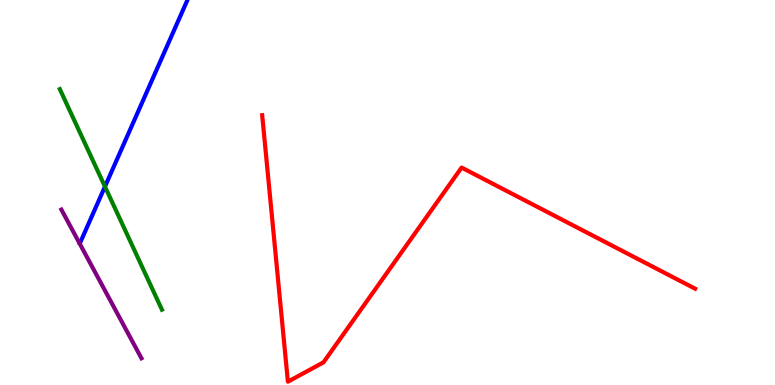[{'lines': ['blue', 'red'], 'intersections': []}, {'lines': ['green', 'red'], 'intersections': []}, {'lines': ['purple', 'red'], 'intersections': []}, {'lines': ['blue', 'green'], 'intersections': [{'x': 1.35, 'y': 5.15}]}, {'lines': ['blue', 'purple'], 'intersections': []}, {'lines': ['green', 'purple'], 'intersections': []}]